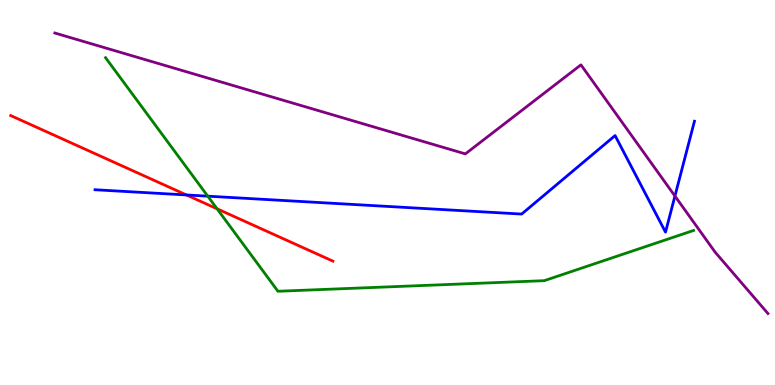[{'lines': ['blue', 'red'], 'intersections': [{'x': 2.41, 'y': 4.94}]}, {'lines': ['green', 'red'], 'intersections': [{'x': 2.8, 'y': 4.58}]}, {'lines': ['purple', 'red'], 'intersections': []}, {'lines': ['blue', 'green'], 'intersections': [{'x': 2.68, 'y': 4.9}]}, {'lines': ['blue', 'purple'], 'intersections': [{'x': 8.71, 'y': 4.91}]}, {'lines': ['green', 'purple'], 'intersections': []}]